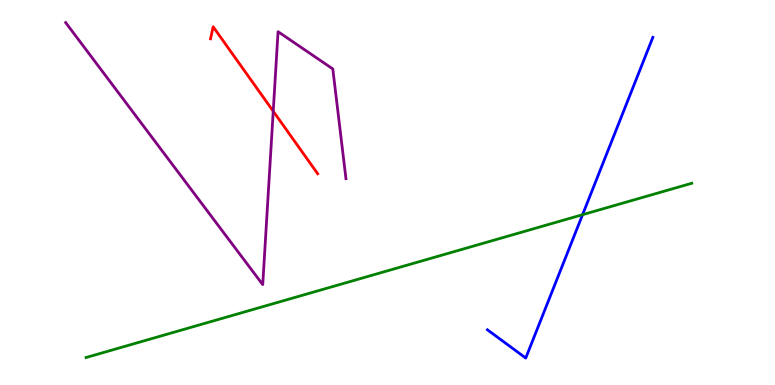[{'lines': ['blue', 'red'], 'intersections': []}, {'lines': ['green', 'red'], 'intersections': []}, {'lines': ['purple', 'red'], 'intersections': [{'x': 3.53, 'y': 7.11}]}, {'lines': ['blue', 'green'], 'intersections': [{'x': 7.52, 'y': 4.42}]}, {'lines': ['blue', 'purple'], 'intersections': []}, {'lines': ['green', 'purple'], 'intersections': []}]